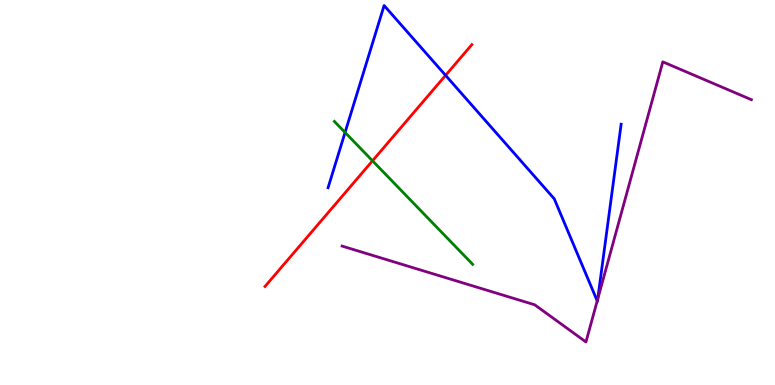[{'lines': ['blue', 'red'], 'intersections': [{'x': 5.75, 'y': 8.04}]}, {'lines': ['green', 'red'], 'intersections': [{'x': 4.81, 'y': 5.82}]}, {'lines': ['purple', 'red'], 'intersections': []}, {'lines': ['blue', 'green'], 'intersections': [{'x': 4.45, 'y': 6.56}]}, {'lines': ['blue', 'purple'], 'intersections': [{'x': 7.71, 'y': 2.18}, {'x': 7.71, 'y': 2.23}]}, {'lines': ['green', 'purple'], 'intersections': []}]